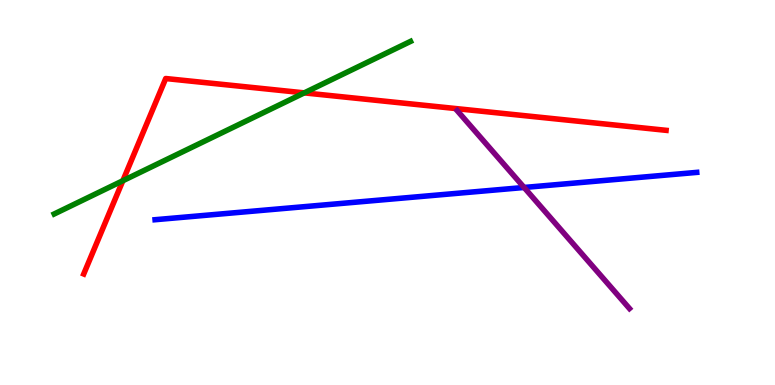[{'lines': ['blue', 'red'], 'intersections': []}, {'lines': ['green', 'red'], 'intersections': [{'x': 1.59, 'y': 5.31}, {'x': 3.93, 'y': 7.59}]}, {'lines': ['purple', 'red'], 'intersections': []}, {'lines': ['blue', 'green'], 'intersections': []}, {'lines': ['blue', 'purple'], 'intersections': [{'x': 6.76, 'y': 5.13}]}, {'lines': ['green', 'purple'], 'intersections': []}]